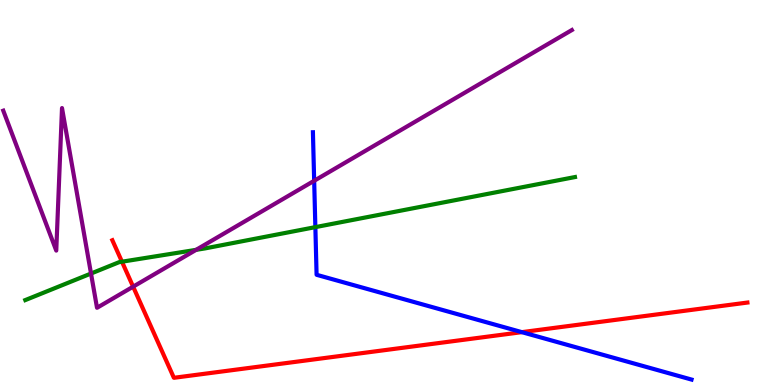[{'lines': ['blue', 'red'], 'intersections': [{'x': 6.73, 'y': 1.37}]}, {'lines': ['green', 'red'], 'intersections': [{'x': 1.57, 'y': 3.2}]}, {'lines': ['purple', 'red'], 'intersections': [{'x': 1.72, 'y': 2.55}]}, {'lines': ['blue', 'green'], 'intersections': [{'x': 4.07, 'y': 4.1}]}, {'lines': ['blue', 'purple'], 'intersections': [{'x': 4.05, 'y': 5.3}]}, {'lines': ['green', 'purple'], 'intersections': [{'x': 1.17, 'y': 2.9}, {'x': 2.53, 'y': 3.51}]}]